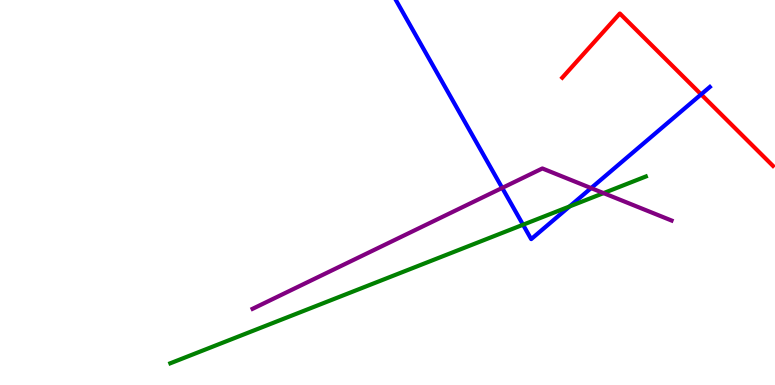[{'lines': ['blue', 'red'], 'intersections': [{'x': 9.05, 'y': 7.55}]}, {'lines': ['green', 'red'], 'intersections': []}, {'lines': ['purple', 'red'], 'intersections': []}, {'lines': ['blue', 'green'], 'intersections': [{'x': 6.75, 'y': 4.16}, {'x': 7.35, 'y': 4.64}]}, {'lines': ['blue', 'purple'], 'intersections': [{'x': 6.48, 'y': 5.12}, {'x': 7.63, 'y': 5.11}]}, {'lines': ['green', 'purple'], 'intersections': [{'x': 7.79, 'y': 4.98}]}]